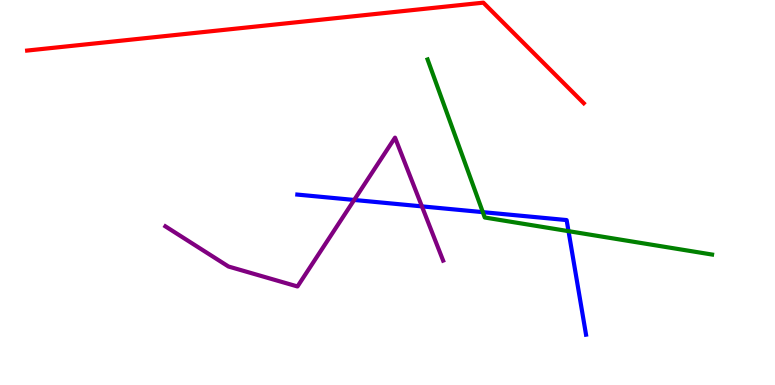[{'lines': ['blue', 'red'], 'intersections': []}, {'lines': ['green', 'red'], 'intersections': []}, {'lines': ['purple', 'red'], 'intersections': []}, {'lines': ['blue', 'green'], 'intersections': [{'x': 6.23, 'y': 4.49}, {'x': 7.34, 'y': 4.0}]}, {'lines': ['blue', 'purple'], 'intersections': [{'x': 4.57, 'y': 4.81}, {'x': 5.44, 'y': 4.64}]}, {'lines': ['green', 'purple'], 'intersections': []}]